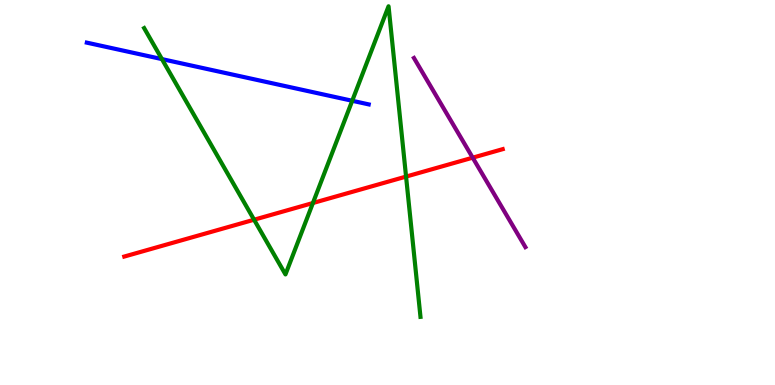[{'lines': ['blue', 'red'], 'intersections': []}, {'lines': ['green', 'red'], 'intersections': [{'x': 3.28, 'y': 4.29}, {'x': 4.04, 'y': 4.73}, {'x': 5.24, 'y': 5.41}]}, {'lines': ['purple', 'red'], 'intersections': [{'x': 6.1, 'y': 5.9}]}, {'lines': ['blue', 'green'], 'intersections': [{'x': 2.09, 'y': 8.46}, {'x': 4.54, 'y': 7.38}]}, {'lines': ['blue', 'purple'], 'intersections': []}, {'lines': ['green', 'purple'], 'intersections': []}]